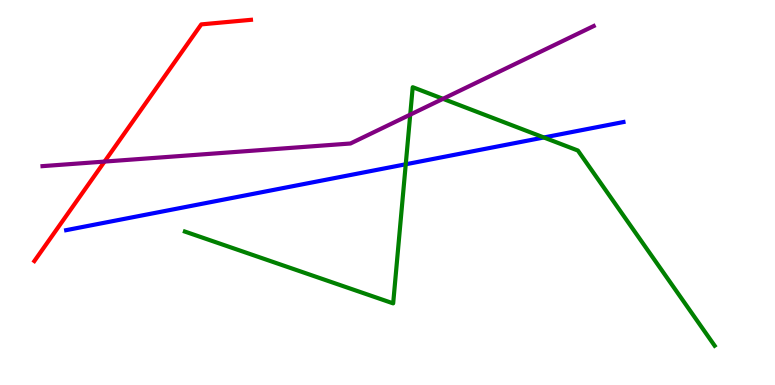[{'lines': ['blue', 'red'], 'intersections': []}, {'lines': ['green', 'red'], 'intersections': []}, {'lines': ['purple', 'red'], 'intersections': [{'x': 1.35, 'y': 5.8}]}, {'lines': ['blue', 'green'], 'intersections': [{'x': 5.24, 'y': 5.73}, {'x': 7.02, 'y': 6.43}]}, {'lines': ['blue', 'purple'], 'intersections': []}, {'lines': ['green', 'purple'], 'intersections': [{'x': 5.29, 'y': 7.02}, {'x': 5.72, 'y': 7.43}]}]